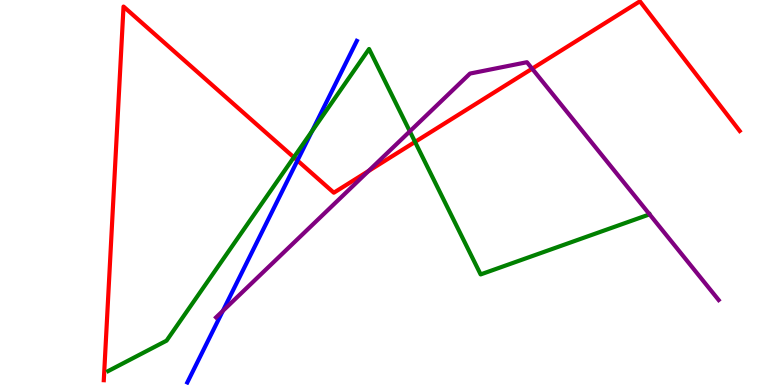[{'lines': ['blue', 'red'], 'intersections': [{'x': 3.84, 'y': 5.83}]}, {'lines': ['green', 'red'], 'intersections': [{'x': 3.79, 'y': 5.91}, {'x': 5.36, 'y': 6.31}]}, {'lines': ['purple', 'red'], 'intersections': [{'x': 4.75, 'y': 5.56}, {'x': 6.87, 'y': 8.22}]}, {'lines': ['blue', 'green'], 'intersections': [{'x': 4.03, 'y': 6.6}]}, {'lines': ['blue', 'purple'], 'intersections': [{'x': 2.88, 'y': 1.93}]}, {'lines': ['green', 'purple'], 'intersections': [{'x': 5.29, 'y': 6.59}, {'x': 8.38, 'y': 4.43}]}]